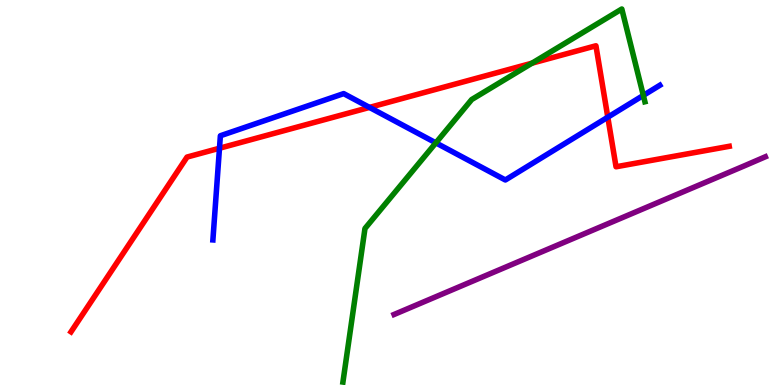[{'lines': ['blue', 'red'], 'intersections': [{'x': 2.83, 'y': 6.15}, {'x': 4.77, 'y': 7.21}, {'x': 7.84, 'y': 6.96}]}, {'lines': ['green', 'red'], 'intersections': [{'x': 6.86, 'y': 8.36}]}, {'lines': ['purple', 'red'], 'intersections': []}, {'lines': ['blue', 'green'], 'intersections': [{'x': 5.62, 'y': 6.29}, {'x': 8.3, 'y': 7.52}]}, {'lines': ['blue', 'purple'], 'intersections': []}, {'lines': ['green', 'purple'], 'intersections': []}]